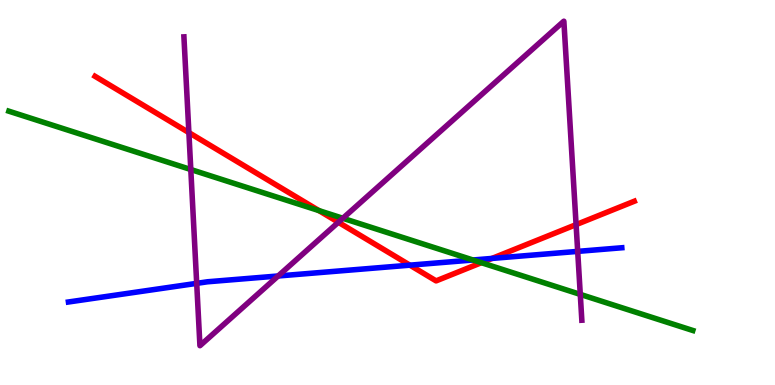[{'lines': ['blue', 'red'], 'intersections': [{'x': 5.29, 'y': 3.11}, {'x': 6.35, 'y': 3.29}]}, {'lines': ['green', 'red'], 'intersections': [{'x': 4.12, 'y': 4.53}, {'x': 6.21, 'y': 3.18}]}, {'lines': ['purple', 'red'], 'intersections': [{'x': 2.44, 'y': 6.56}, {'x': 4.37, 'y': 4.23}, {'x': 7.43, 'y': 4.17}]}, {'lines': ['blue', 'green'], 'intersections': [{'x': 6.1, 'y': 3.25}]}, {'lines': ['blue', 'purple'], 'intersections': [{'x': 2.54, 'y': 2.64}, {'x': 3.59, 'y': 2.83}, {'x': 7.45, 'y': 3.47}]}, {'lines': ['green', 'purple'], 'intersections': [{'x': 2.46, 'y': 5.6}, {'x': 4.42, 'y': 4.33}, {'x': 7.49, 'y': 2.35}]}]